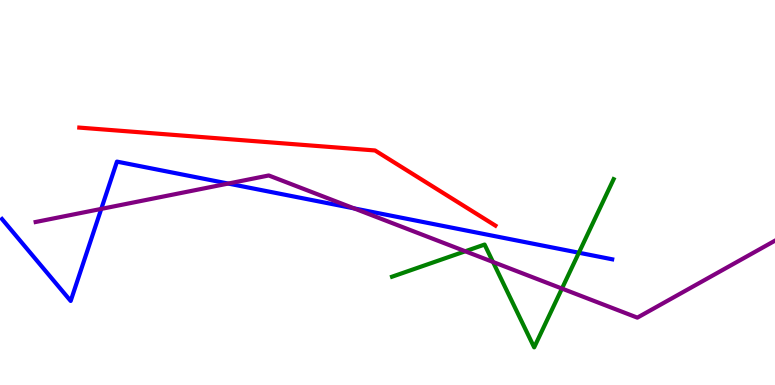[{'lines': ['blue', 'red'], 'intersections': []}, {'lines': ['green', 'red'], 'intersections': []}, {'lines': ['purple', 'red'], 'intersections': []}, {'lines': ['blue', 'green'], 'intersections': [{'x': 7.47, 'y': 3.44}]}, {'lines': ['blue', 'purple'], 'intersections': [{'x': 1.31, 'y': 4.57}, {'x': 2.94, 'y': 5.23}, {'x': 4.57, 'y': 4.59}]}, {'lines': ['green', 'purple'], 'intersections': [{'x': 6.0, 'y': 3.47}, {'x': 6.36, 'y': 3.2}, {'x': 7.25, 'y': 2.5}]}]